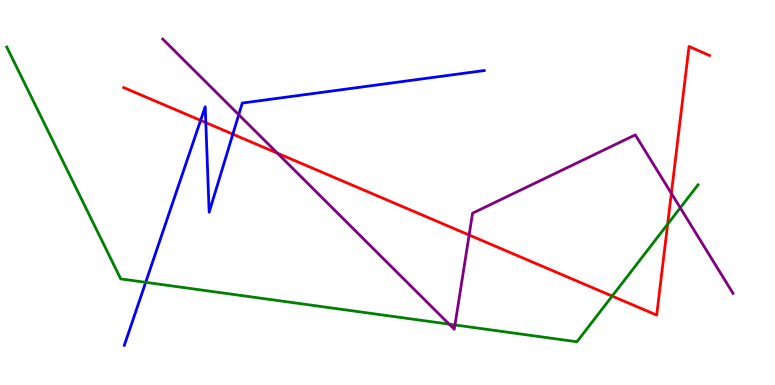[{'lines': ['blue', 'red'], 'intersections': [{'x': 2.59, 'y': 6.87}, {'x': 2.66, 'y': 6.81}, {'x': 3.0, 'y': 6.52}]}, {'lines': ['green', 'red'], 'intersections': [{'x': 7.9, 'y': 2.31}, {'x': 8.61, 'y': 4.18}]}, {'lines': ['purple', 'red'], 'intersections': [{'x': 3.58, 'y': 6.02}, {'x': 6.05, 'y': 3.9}, {'x': 8.66, 'y': 4.98}]}, {'lines': ['blue', 'green'], 'intersections': [{'x': 1.88, 'y': 2.67}]}, {'lines': ['blue', 'purple'], 'intersections': [{'x': 3.08, 'y': 7.02}]}, {'lines': ['green', 'purple'], 'intersections': [{'x': 5.8, 'y': 1.58}, {'x': 5.87, 'y': 1.56}, {'x': 8.78, 'y': 4.6}]}]